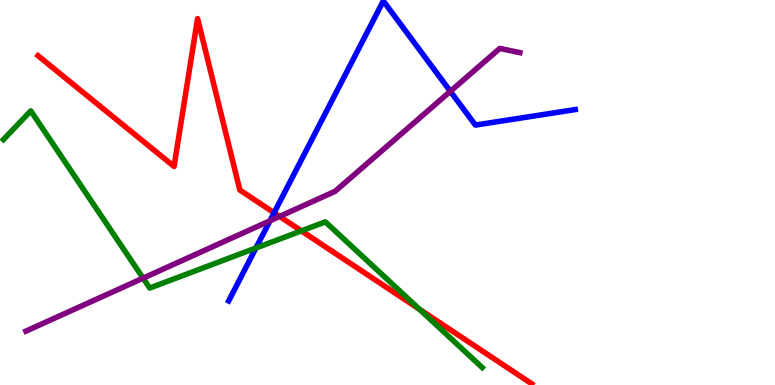[{'lines': ['blue', 'red'], 'intersections': [{'x': 3.54, 'y': 4.47}]}, {'lines': ['green', 'red'], 'intersections': [{'x': 3.89, 'y': 4.0}, {'x': 5.41, 'y': 1.97}]}, {'lines': ['purple', 'red'], 'intersections': [{'x': 3.61, 'y': 4.38}]}, {'lines': ['blue', 'green'], 'intersections': [{'x': 3.3, 'y': 3.56}]}, {'lines': ['blue', 'purple'], 'intersections': [{'x': 3.48, 'y': 4.27}, {'x': 5.81, 'y': 7.63}]}, {'lines': ['green', 'purple'], 'intersections': [{'x': 1.85, 'y': 2.78}]}]